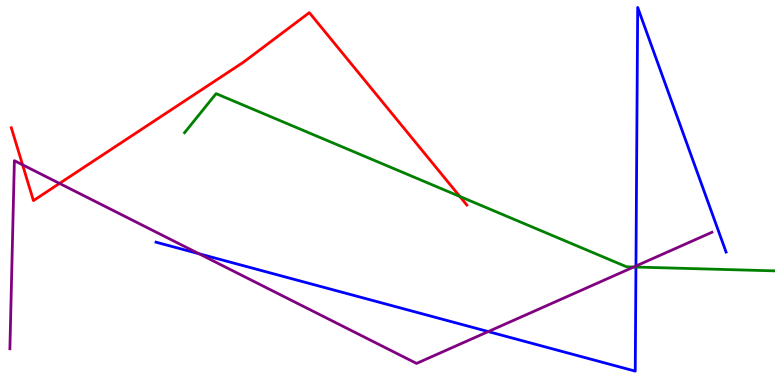[{'lines': ['blue', 'red'], 'intersections': []}, {'lines': ['green', 'red'], 'intersections': [{'x': 5.93, 'y': 4.9}]}, {'lines': ['purple', 'red'], 'intersections': [{'x': 0.291, 'y': 5.72}, {'x': 0.768, 'y': 5.24}]}, {'lines': ['blue', 'green'], 'intersections': [{'x': 8.21, 'y': 3.06}]}, {'lines': ['blue', 'purple'], 'intersections': [{'x': 2.57, 'y': 3.41}, {'x': 6.3, 'y': 1.39}, {'x': 8.21, 'y': 3.09}]}, {'lines': ['green', 'purple'], 'intersections': [{'x': 8.18, 'y': 3.07}]}]